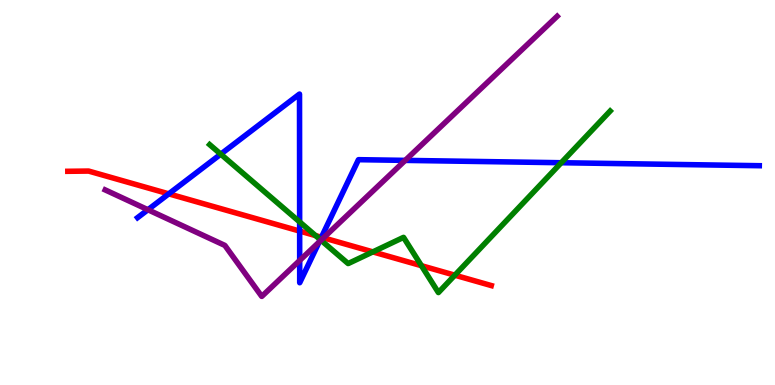[{'lines': ['blue', 'red'], 'intersections': [{'x': 2.18, 'y': 4.96}, {'x': 3.87, 'y': 4.0}, {'x': 4.15, 'y': 3.84}]}, {'lines': ['green', 'red'], 'intersections': [{'x': 4.07, 'y': 3.88}, {'x': 4.81, 'y': 3.46}, {'x': 5.44, 'y': 3.1}, {'x': 5.87, 'y': 2.85}]}, {'lines': ['purple', 'red'], 'intersections': [{'x': 4.17, 'y': 3.82}]}, {'lines': ['blue', 'green'], 'intersections': [{'x': 2.85, 'y': 6.0}, {'x': 3.87, 'y': 4.24}, {'x': 4.13, 'y': 3.78}, {'x': 7.24, 'y': 5.77}]}, {'lines': ['blue', 'purple'], 'intersections': [{'x': 1.91, 'y': 4.55}, {'x': 3.87, 'y': 3.23}, {'x': 4.12, 'y': 3.71}, {'x': 5.23, 'y': 5.83}]}, {'lines': ['green', 'purple'], 'intersections': [{'x': 4.14, 'y': 3.76}]}]